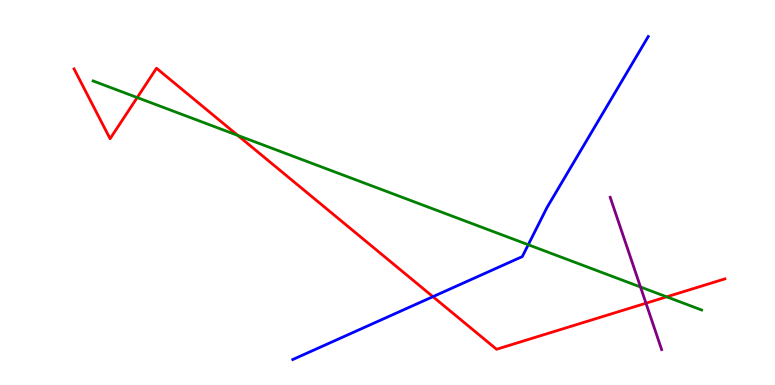[{'lines': ['blue', 'red'], 'intersections': [{'x': 5.59, 'y': 2.29}]}, {'lines': ['green', 'red'], 'intersections': [{'x': 1.77, 'y': 7.47}, {'x': 3.07, 'y': 6.48}, {'x': 8.6, 'y': 2.29}]}, {'lines': ['purple', 'red'], 'intersections': [{'x': 8.34, 'y': 2.12}]}, {'lines': ['blue', 'green'], 'intersections': [{'x': 6.82, 'y': 3.64}]}, {'lines': ['blue', 'purple'], 'intersections': []}, {'lines': ['green', 'purple'], 'intersections': [{'x': 8.26, 'y': 2.55}]}]